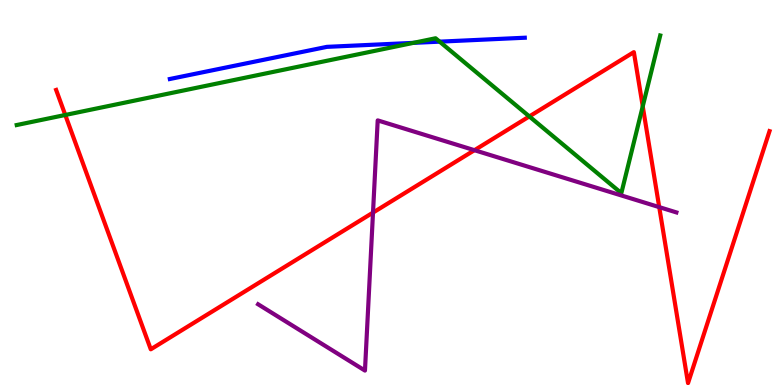[{'lines': ['blue', 'red'], 'intersections': []}, {'lines': ['green', 'red'], 'intersections': [{'x': 0.842, 'y': 7.01}, {'x': 6.83, 'y': 6.98}, {'x': 8.29, 'y': 7.24}]}, {'lines': ['purple', 'red'], 'intersections': [{'x': 4.81, 'y': 4.48}, {'x': 6.12, 'y': 6.1}, {'x': 8.51, 'y': 4.62}]}, {'lines': ['blue', 'green'], 'intersections': [{'x': 5.33, 'y': 8.89}, {'x': 5.67, 'y': 8.92}]}, {'lines': ['blue', 'purple'], 'intersections': []}, {'lines': ['green', 'purple'], 'intersections': []}]